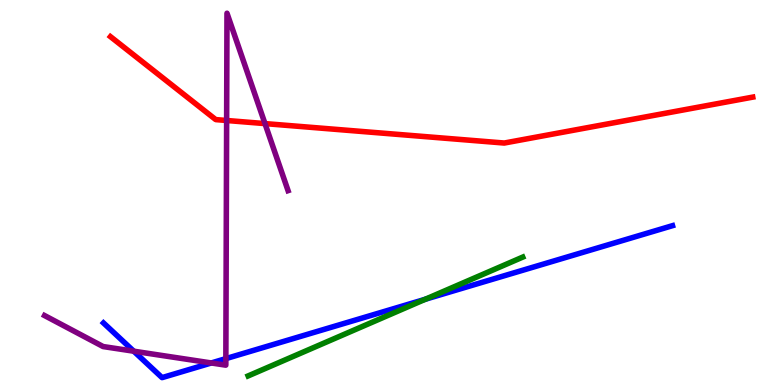[{'lines': ['blue', 'red'], 'intersections': []}, {'lines': ['green', 'red'], 'intersections': []}, {'lines': ['purple', 'red'], 'intersections': [{'x': 2.92, 'y': 6.87}, {'x': 3.42, 'y': 6.79}]}, {'lines': ['blue', 'green'], 'intersections': [{'x': 5.49, 'y': 2.23}]}, {'lines': ['blue', 'purple'], 'intersections': [{'x': 1.73, 'y': 0.878}, {'x': 2.73, 'y': 0.572}, {'x': 2.91, 'y': 0.685}]}, {'lines': ['green', 'purple'], 'intersections': []}]